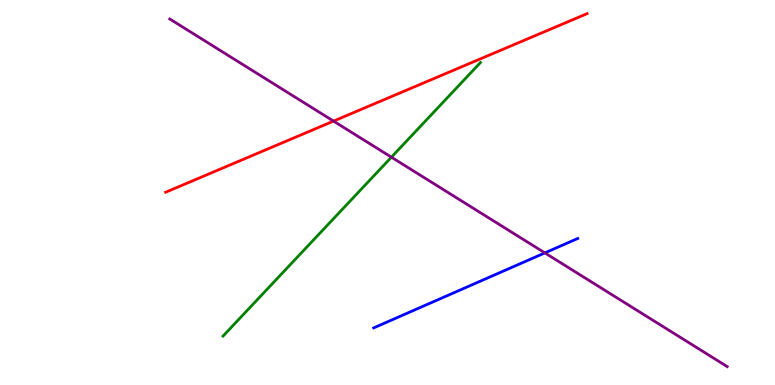[{'lines': ['blue', 'red'], 'intersections': []}, {'lines': ['green', 'red'], 'intersections': []}, {'lines': ['purple', 'red'], 'intersections': [{'x': 4.3, 'y': 6.85}]}, {'lines': ['blue', 'green'], 'intersections': []}, {'lines': ['blue', 'purple'], 'intersections': [{'x': 7.03, 'y': 3.43}]}, {'lines': ['green', 'purple'], 'intersections': [{'x': 5.05, 'y': 5.92}]}]